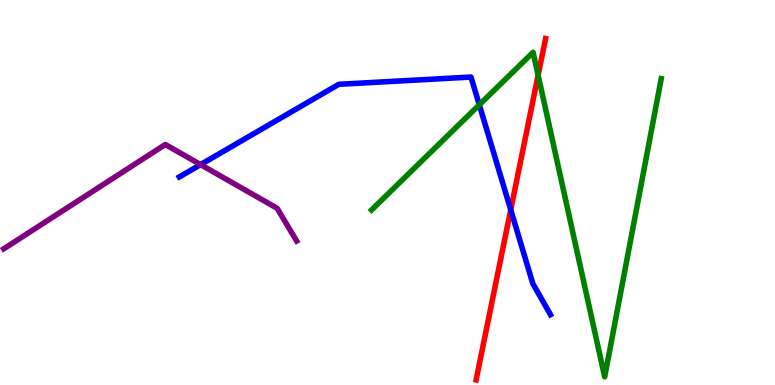[{'lines': ['blue', 'red'], 'intersections': [{'x': 6.59, 'y': 4.55}]}, {'lines': ['green', 'red'], 'intersections': [{'x': 6.94, 'y': 8.05}]}, {'lines': ['purple', 'red'], 'intersections': []}, {'lines': ['blue', 'green'], 'intersections': [{'x': 6.18, 'y': 7.28}]}, {'lines': ['blue', 'purple'], 'intersections': [{'x': 2.59, 'y': 5.72}]}, {'lines': ['green', 'purple'], 'intersections': []}]